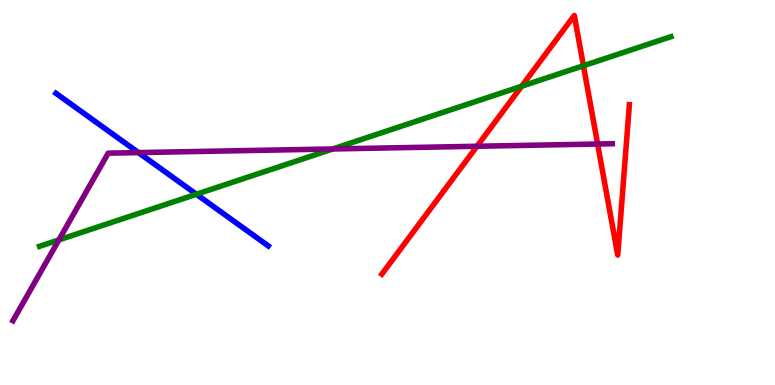[{'lines': ['blue', 'red'], 'intersections': []}, {'lines': ['green', 'red'], 'intersections': [{'x': 6.73, 'y': 7.76}, {'x': 7.53, 'y': 8.29}]}, {'lines': ['purple', 'red'], 'intersections': [{'x': 6.15, 'y': 6.2}, {'x': 7.71, 'y': 6.26}]}, {'lines': ['blue', 'green'], 'intersections': [{'x': 2.53, 'y': 4.95}]}, {'lines': ['blue', 'purple'], 'intersections': [{'x': 1.79, 'y': 6.04}]}, {'lines': ['green', 'purple'], 'intersections': [{'x': 0.76, 'y': 3.77}, {'x': 4.29, 'y': 6.13}]}]